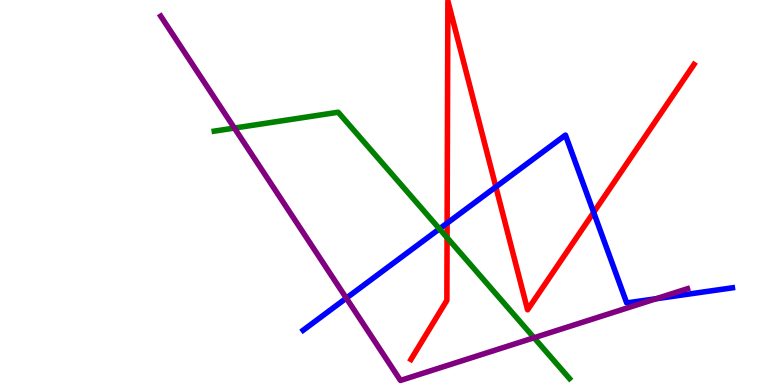[{'lines': ['blue', 'red'], 'intersections': [{'x': 5.77, 'y': 4.2}, {'x': 6.4, 'y': 5.15}, {'x': 7.66, 'y': 4.48}]}, {'lines': ['green', 'red'], 'intersections': [{'x': 5.77, 'y': 3.83}]}, {'lines': ['purple', 'red'], 'intersections': []}, {'lines': ['blue', 'green'], 'intersections': [{'x': 5.67, 'y': 4.06}]}, {'lines': ['blue', 'purple'], 'intersections': [{'x': 4.47, 'y': 2.26}, {'x': 8.47, 'y': 2.24}]}, {'lines': ['green', 'purple'], 'intersections': [{'x': 3.02, 'y': 6.67}, {'x': 6.89, 'y': 1.23}]}]